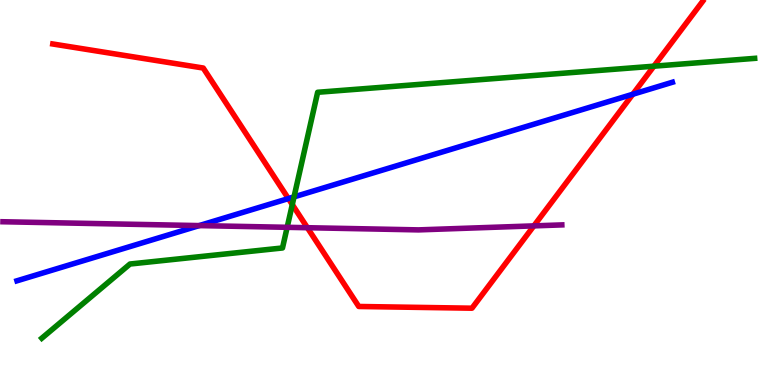[{'lines': ['blue', 'red'], 'intersections': [{'x': 3.72, 'y': 4.84}, {'x': 8.17, 'y': 7.55}]}, {'lines': ['green', 'red'], 'intersections': [{'x': 3.77, 'y': 4.69}, {'x': 8.44, 'y': 8.28}]}, {'lines': ['purple', 'red'], 'intersections': [{'x': 3.97, 'y': 4.09}, {'x': 6.89, 'y': 4.13}]}, {'lines': ['blue', 'green'], 'intersections': [{'x': 3.79, 'y': 4.89}]}, {'lines': ['blue', 'purple'], 'intersections': [{'x': 2.57, 'y': 4.14}]}, {'lines': ['green', 'purple'], 'intersections': [{'x': 3.71, 'y': 4.1}]}]